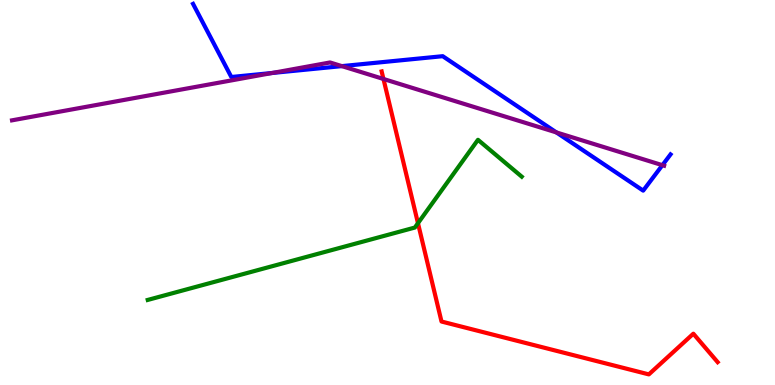[{'lines': ['blue', 'red'], 'intersections': []}, {'lines': ['green', 'red'], 'intersections': [{'x': 5.39, 'y': 4.2}]}, {'lines': ['purple', 'red'], 'intersections': [{'x': 4.95, 'y': 7.95}]}, {'lines': ['blue', 'green'], 'intersections': []}, {'lines': ['blue', 'purple'], 'intersections': [{'x': 3.51, 'y': 8.1}, {'x': 4.41, 'y': 8.28}, {'x': 7.18, 'y': 6.56}, {'x': 8.55, 'y': 5.71}]}, {'lines': ['green', 'purple'], 'intersections': []}]